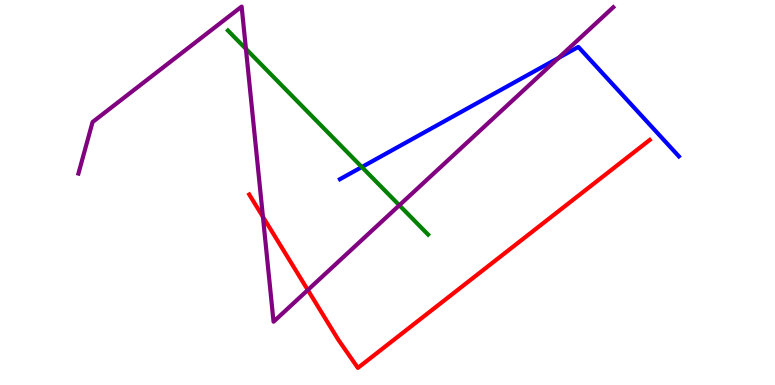[{'lines': ['blue', 'red'], 'intersections': []}, {'lines': ['green', 'red'], 'intersections': []}, {'lines': ['purple', 'red'], 'intersections': [{'x': 3.39, 'y': 4.37}, {'x': 3.97, 'y': 2.47}]}, {'lines': ['blue', 'green'], 'intersections': [{'x': 4.67, 'y': 5.66}]}, {'lines': ['blue', 'purple'], 'intersections': [{'x': 7.21, 'y': 8.5}]}, {'lines': ['green', 'purple'], 'intersections': [{'x': 3.17, 'y': 8.73}, {'x': 5.15, 'y': 4.67}]}]